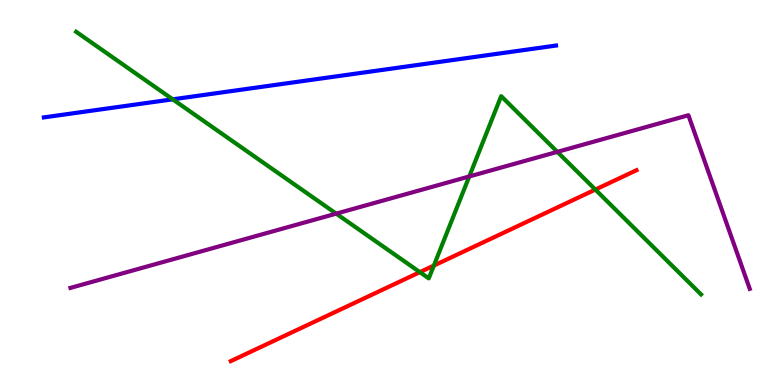[{'lines': ['blue', 'red'], 'intersections': []}, {'lines': ['green', 'red'], 'intersections': [{'x': 5.42, 'y': 2.93}, {'x': 5.6, 'y': 3.1}, {'x': 7.68, 'y': 5.08}]}, {'lines': ['purple', 'red'], 'intersections': []}, {'lines': ['blue', 'green'], 'intersections': [{'x': 2.23, 'y': 7.42}]}, {'lines': ['blue', 'purple'], 'intersections': []}, {'lines': ['green', 'purple'], 'intersections': [{'x': 4.34, 'y': 4.45}, {'x': 6.05, 'y': 5.42}, {'x': 7.19, 'y': 6.06}]}]